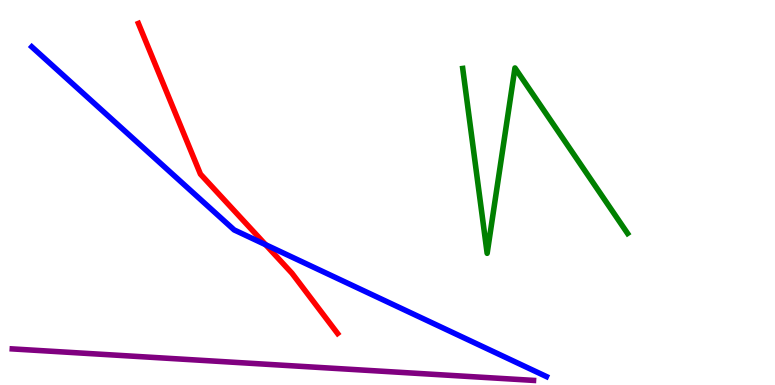[{'lines': ['blue', 'red'], 'intersections': [{'x': 3.43, 'y': 3.64}]}, {'lines': ['green', 'red'], 'intersections': []}, {'lines': ['purple', 'red'], 'intersections': []}, {'lines': ['blue', 'green'], 'intersections': []}, {'lines': ['blue', 'purple'], 'intersections': []}, {'lines': ['green', 'purple'], 'intersections': []}]